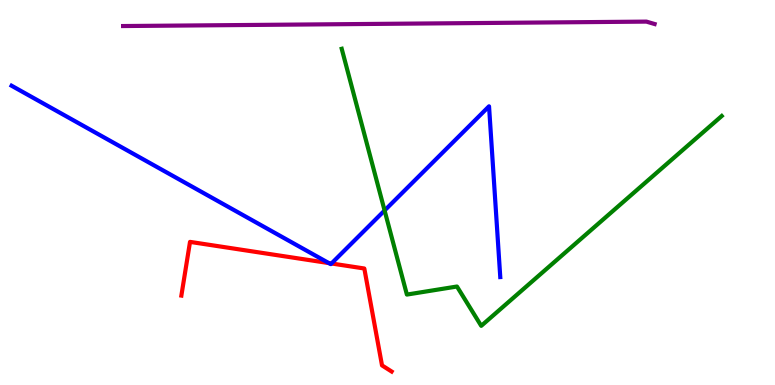[{'lines': ['blue', 'red'], 'intersections': [{'x': 4.24, 'y': 3.17}, {'x': 4.28, 'y': 3.16}]}, {'lines': ['green', 'red'], 'intersections': []}, {'lines': ['purple', 'red'], 'intersections': []}, {'lines': ['blue', 'green'], 'intersections': [{'x': 4.96, 'y': 4.53}]}, {'lines': ['blue', 'purple'], 'intersections': []}, {'lines': ['green', 'purple'], 'intersections': []}]